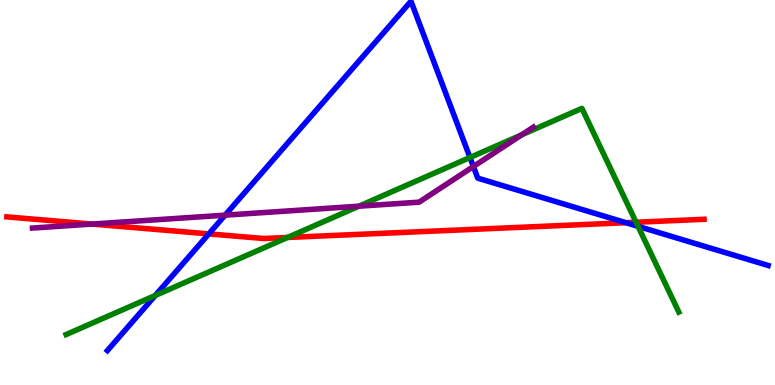[{'lines': ['blue', 'red'], 'intersections': [{'x': 2.69, 'y': 3.92}, {'x': 8.08, 'y': 4.22}]}, {'lines': ['green', 'red'], 'intersections': [{'x': 3.71, 'y': 3.83}, {'x': 8.21, 'y': 4.23}]}, {'lines': ['purple', 'red'], 'intersections': [{'x': 1.19, 'y': 4.18}]}, {'lines': ['blue', 'green'], 'intersections': [{'x': 2.0, 'y': 2.33}, {'x': 6.06, 'y': 5.91}, {'x': 8.23, 'y': 4.12}]}, {'lines': ['blue', 'purple'], 'intersections': [{'x': 2.9, 'y': 4.41}, {'x': 6.11, 'y': 5.67}]}, {'lines': ['green', 'purple'], 'intersections': [{'x': 4.63, 'y': 4.64}, {'x': 6.73, 'y': 6.5}]}]